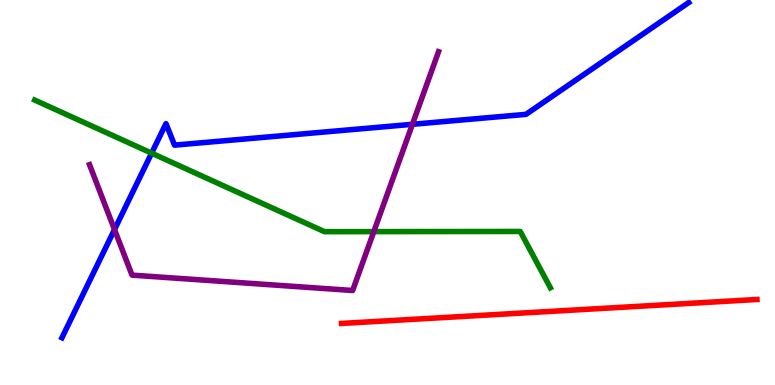[{'lines': ['blue', 'red'], 'intersections': []}, {'lines': ['green', 'red'], 'intersections': []}, {'lines': ['purple', 'red'], 'intersections': []}, {'lines': ['blue', 'green'], 'intersections': [{'x': 1.96, 'y': 6.02}]}, {'lines': ['blue', 'purple'], 'intersections': [{'x': 1.48, 'y': 4.04}, {'x': 5.32, 'y': 6.77}]}, {'lines': ['green', 'purple'], 'intersections': [{'x': 4.82, 'y': 3.98}]}]